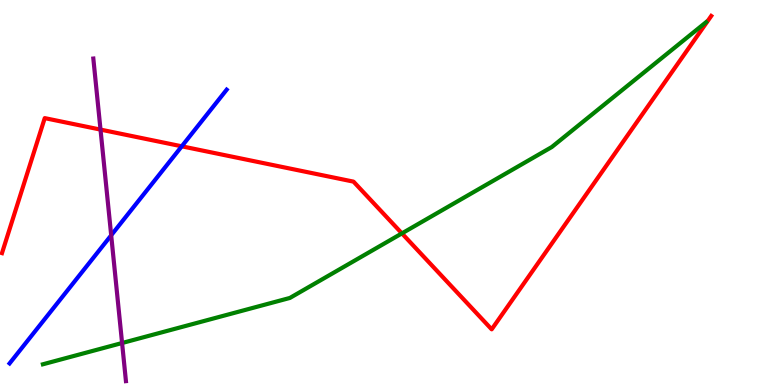[{'lines': ['blue', 'red'], 'intersections': [{'x': 2.35, 'y': 6.2}]}, {'lines': ['green', 'red'], 'intersections': [{'x': 5.19, 'y': 3.94}]}, {'lines': ['purple', 'red'], 'intersections': [{'x': 1.3, 'y': 6.63}]}, {'lines': ['blue', 'green'], 'intersections': []}, {'lines': ['blue', 'purple'], 'intersections': [{'x': 1.43, 'y': 3.89}]}, {'lines': ['green', 'purple'], 'intersections': [{'x': 1.58, 'y': 1.09}]}]